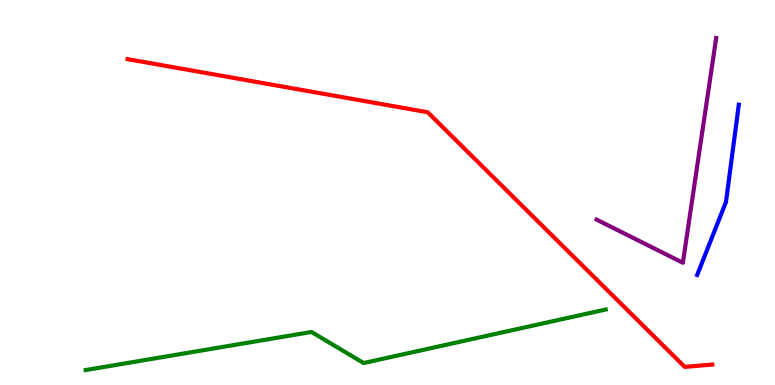[{'lines': ['blue', 'red'], 'intersections': []}, {'lines': ['green', 'red'], 'intersections': []}, {'lines': ['purple', 'red'], 'intersections': []}, {'lines': ['blue', 'green'], 'intersections': []}, {'lines': ['blue', 'purple'], 'intersections': []}, {'lines': ['green', 'purple'], 'intersections': []}]